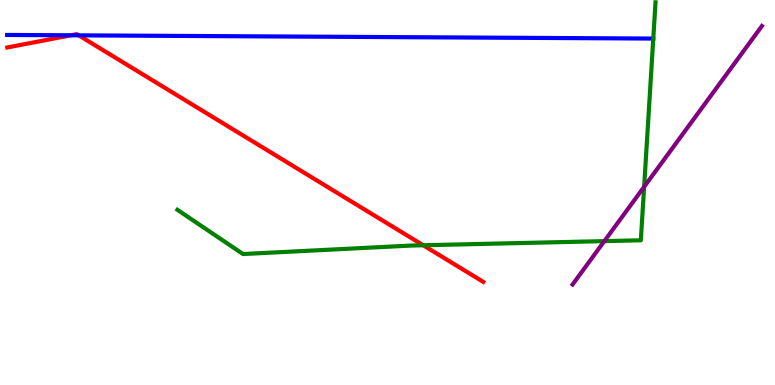[{'lines': ['blue', 'red'], 'intersections': [{'x': 0.913, 'y': 9.08}, {'x': 1.02, 'y': 9.08}]}, {'lines': ['green', 'red'], 'intersections': [{'x': 5.46, 'y': 3.63}]}, {'lines': ['purple', 'red'], 'intersections': []}, {'lines': ['blue', 'green'], 'intersections': []}, {'lines': ['blue', 'purple'], 'intersections': []}, {'lines': ['green', 'purple'], 'intersections': [{'x': 7.8, 'y': 3.74}, {'x': 8.31, 'y': 5.15}]}]